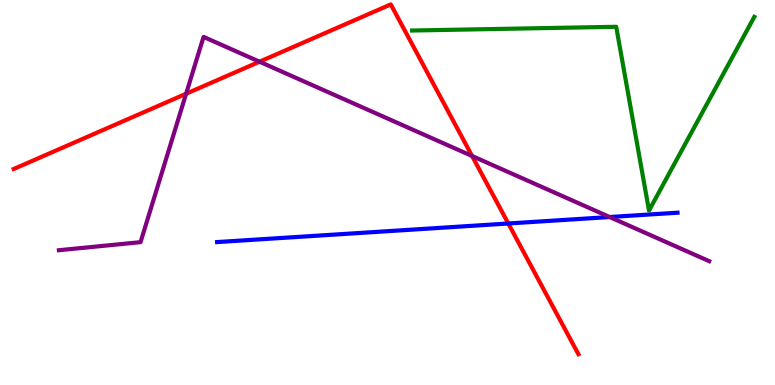[{'lines': ['blue', 'red'], 'intersections': [{'x': 6.56, 'y': 4.19}]}, {'lines': ['green', 'red'], 'intersections': []}, {'lines': ['purple', 'red'], 'intersections': [{'x': 2.4, 'y': 7.57}, {'x': 3.35, 'y': 8.4}, {'x': 6.09, 'y': 5.95}]}, {'lines': ['blue', 'green'], 'intersections': []}, {'lines': ['blue', 'purple'], 'intersections': [{'x': 7.87, 'y': 4.36}]}, {'lines': ['green', 'purple'], 'intersections': []}]